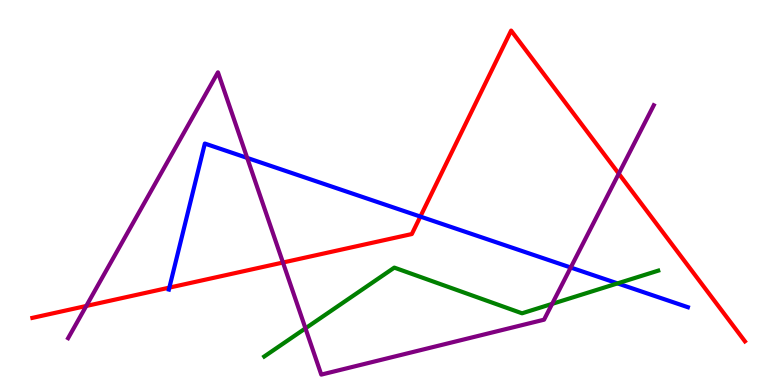[{'lines': ['blue', 'red'], 'intersections': [{'x': 2.19, 'y': 2.53}, {'x': 5.42, 'y': 4.37}]}, {'lines': ['green', 'red'], 'intersections': []}, {'lines': ['purple', 'red'], 'intersections': [{'x': 1.11, 'y': 2.05}, {'x': 3.65, 'y': 3.18}, {'x': 7.98, 'y': 5.49}]}, {'lines': ['blue', 'green'], 'intersections': [{'x': 7.97, 'y': 2.64}]}, {'lines': ['blue', 'purple'], 'intersections': [{'x': 3.19, 'y': 5.9}, {'x': 7.36, 'y': 3.05}]}, {'lines': ['green', 'purple'], 'intersections': [{'x': 3.94, 'y': 1.47}, {'x': 7.12, 'y': 2.11}]}]